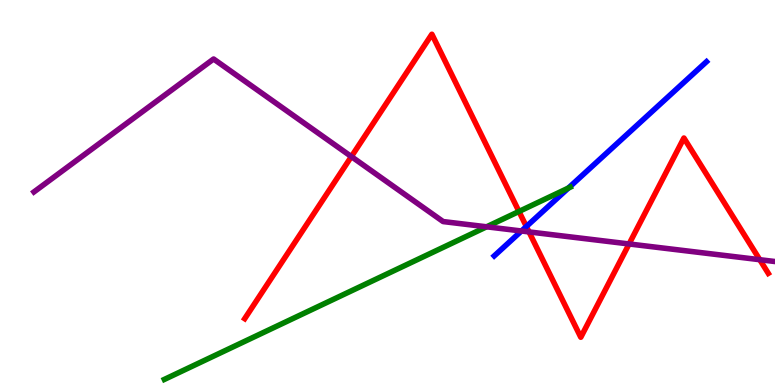[{'lines': ['blue', 'red'], 'intersections': [{'x': 6.79, 'y': 4.12}]}, {'lines': ['green', 'red'], 'intersections': [{'x': 6.7, 'y': 4.51}]}, {'lines': ['purple', 'red'], 'intersections': [{'x': 4.53, 'y': 5.93}, {'x': 6.83, 'y': 3.98}, {'x': 8.12, 'y': 3.66}, {'x': 9.8, 'y': 3.25}]}, {'lines': ['blue', 'green'], 'intersections': [{'x': 7.33, 'y': 5.12}]}, {'lines': ['blue', 'purple'], 'intersections': [{'x': 6.73, 'y': 4.0}]}, {'lines': ['green', 'purple'], 'intersections': [{'x': 6.28, 'y': 4.11}]}]